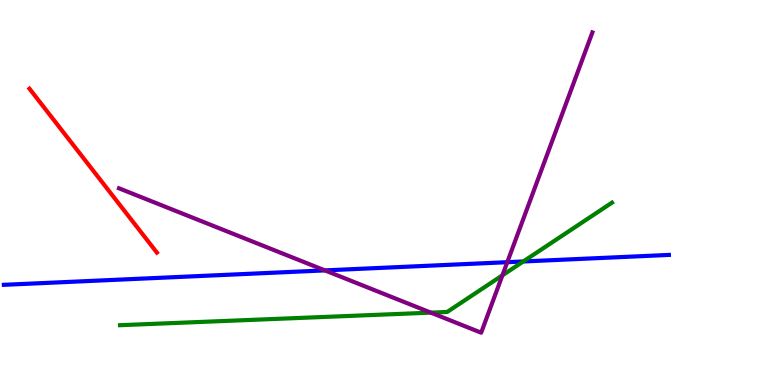[{'lines': ['blue', 'red'], 'intersections': []}, {'lines': ['green', 'red'], 'intersections': []}, {'lines': ['purple', 'red'], 'intersections': []}, {'lines': ['blue', 'green'], 'intersections': [{'x': 6.75, 'y': 3.21}]}, {'lines': ['blue', 'purple'], 'intersections': [{'x': 4.19, 'y': 2.98}, {'x': 6.55, 'y': 3.19}]}, {'lines': ['green', 'purple'], 'intersections': [{'x': 5.56, 'y': 1.88}, {'x': 6.48, 'y': 2.85}]}]